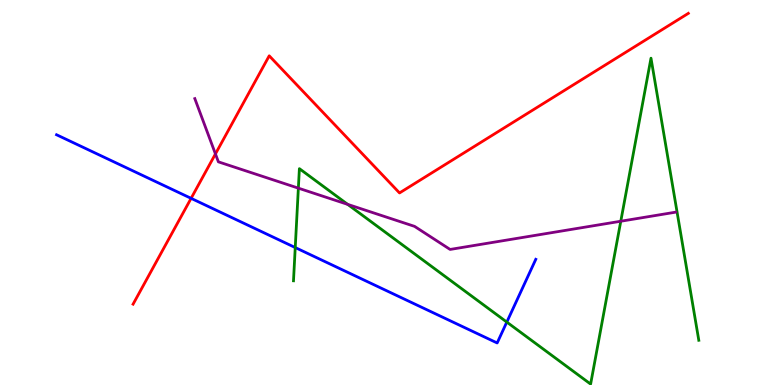[{'lines': ['blue', 'red'], 'intersections': [{'x': 2.47, 'y': 4.85}]}, {'lines': ['green', 'red'], 'intersections': []}, {'lines': ['purple', 'red'], 'intersections': [{'x': 2.78, 'y': 6.0}]}, {'lines': ['blue', 'green'], 'intersections': [{'x': 3.81, 'y': 3.57}, {'x': 6.54, 'y': 1.63}]}, {'lines': ['blue', 'purple'], 'intersections': []}, {'lines': ['green', 'purple'], 'intersections': [{'x': 3.85, 'y': 5.11}, {'x': 4.49, 'y': 4.69}, {'x': 8.01, 'y': 4.25}]}]